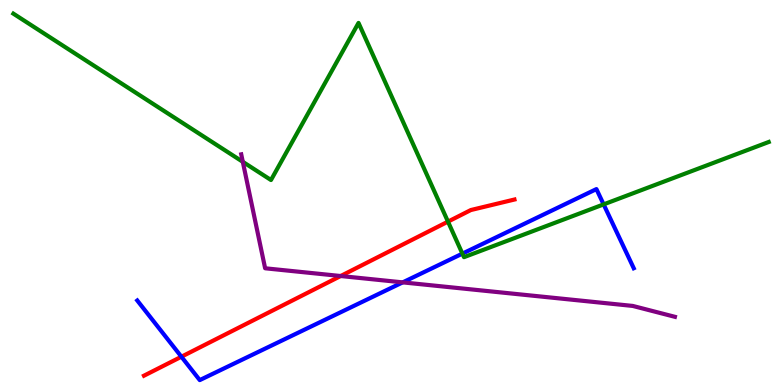[{'lines': ['blue', 'red'], 'intersections': [{'x': 2.34, 'y': 0.734}]}, {'lines': ['green', 'red'], 'intersections': [{'x': 5.78, 'y': 4.24}]}, {'lines': ['purple', 'red'], 'intersections': [{'x': 4.4, 'y': 2.83}]}, {'lines': ['blue', 'green'], 'intersections': [{'x': 5.97, 'y': 3.41}, {'x': 7.79, 'y': 4.69}]}, {'lines': ['blue', 'purple'], 'intersections': [{'x': 5.2, 'y': 2.67}]}, {'lines': ['green', 'purple'], 'intersections': [{'x': 3.13, 'y': 5.8}]}]